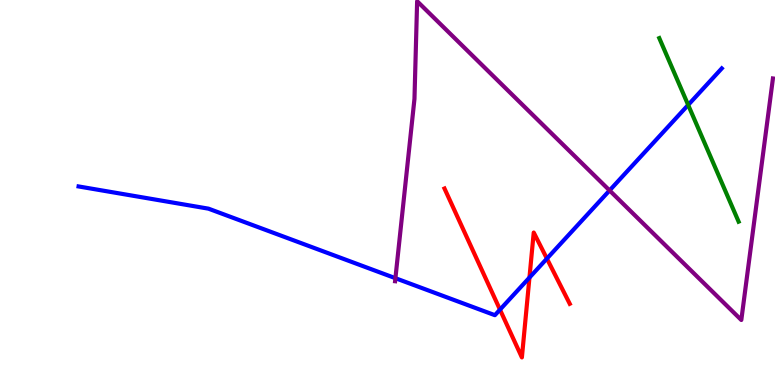[{'lines': ['blue', 'red'], 'intersections': [{'x': 6.45, 'y': 1.96}, {'x': 6.83, 'y': 2.79}, {'x': 7.06, 'y': 3.28}]}, {'lines': ['green', 'red'], 'intersections': []}, {'lines': ['purple', 'red'], 'intersections': []}, {'lines': ['blue', 'green'], 'intersections': [{'x': 8.88, 'y': 7.27}]}, {'lines': ['blue', 'purple'], 'intersections': [{'x': 5.1, 'y': 2.77}, {'x': 7.87, 'y': 5.05}]}, {'lines': ['green', 'purple'], 'intersections': []}]